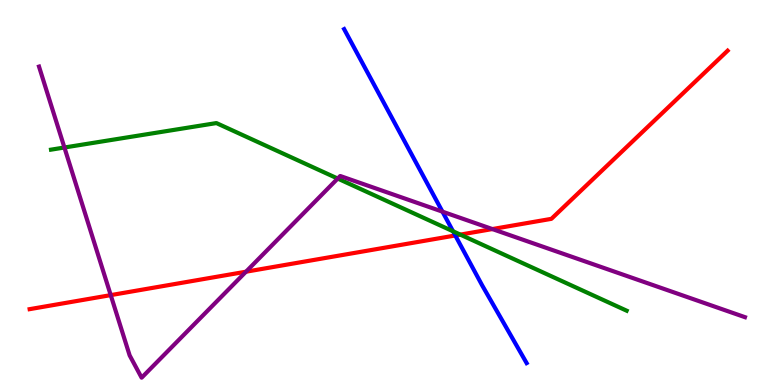[{'lines': ['blue', 'red'], 'intersections': [{'x': 5.87, 'y': 3.88}]}, {'lines': ['green', 'red'], 'intersections': [{'x': 5.94, 'y': 3.91}]}, {'lines': ['purple', 'red'], 'intersections': [{'x': 1.43, 'y': 2.33}, {'x': 3.17, 'y': 2.94}, {'x': 6.35, 'y': 4.05}]}, {'lines': ['blue', 'green'], 'intersections': [{'x': 5.85, 'y': 3.99}]}, {'lines': ['blue', 'purple'], 'intersections': [{'x': 5.71, 'y': 4.5}]}, {'lines': ['green', 'purple'], 'intersections': [{'x': 0.831, 'y': 6.17}, {'x': 4.36, 'y': 5.36}]}]